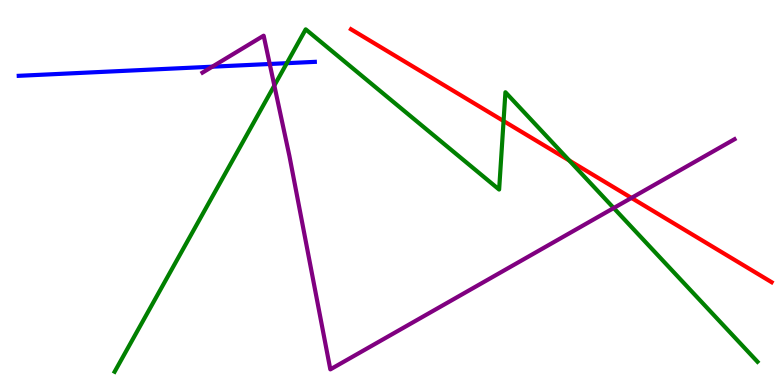[{'lines': ['blue', 'red'], 'intersections': []}, {'lines': ['green', 'red'], 'intersections': [{'x': 6.5, 'y': 6.86}, {'x': 7.35, 'y': 5.83}]}, {'lines': ['purple', 'red'], 'intersections': [{'x': 8.15, 'y': 4.86}]}, {'lines': ['blue', 'green'], 'intersections': [{'x': 3.7, 'y': 8.36}]}, {'lines': ['blue', 'purple'], 'intersections': [{'x': 2.74, 'y': 8.27}, {'x': 3.48, 'y': 8.34}]}, {'lines': ['green', 'purple'], 'intersections': [{'x': 3.54, 'y': 7.78}, {'x': 7.92, 'y': 4.6}]}]